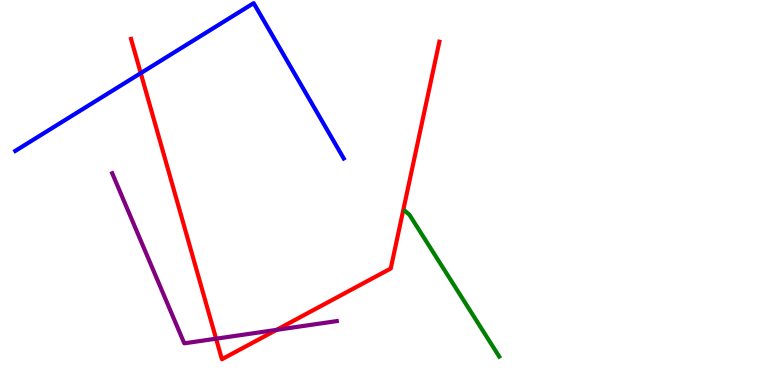[{'lines': ['blue', 'red'], 'intersections': [{'x': 1.82, 'y': 8.1}]}, {'lines': ['green', 'red'], 'intersections': []}, {'lines': ['purple', 'red'], 'intersections': [{'x': 2.79, 'y': 1.2}, {'x': 3.57, 'y': 1.43}]}, {'lines': ['blue', 'green'], 'intersections': []}, {'lines': ['blue', 'purple'], 'intersections': []}, {'lines': ['green', 'purple'], 'intersections': []}]